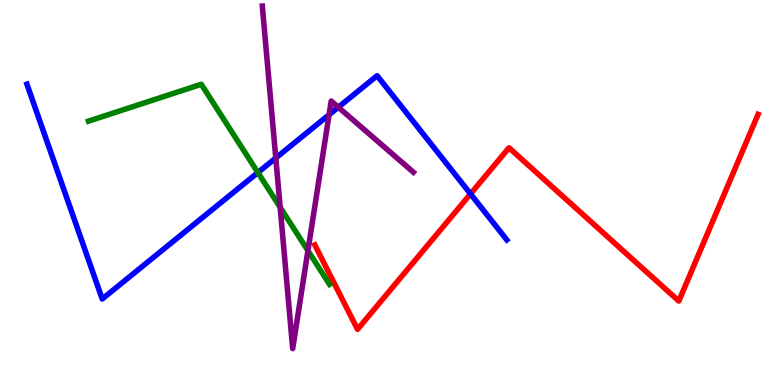[{'lines': ['blue', 'red'], 'intersections': [{'x': 6.07, 'y': 4.96}]}, {'lines': ['green', 'red'], 'intersections': []}, {'lines': ['purple', 'red'], 'intersections': []}, {'lines': ['blue', 'green'], 'intersections': [{'x': 3.33, 'y': 5.52}]}, {'lines': ['blue', 'purple'], 'intersections': [{'x': 3.56, 'y': 5.9}, {'x': 4.25, 'y': 7.02}, {'x': 4.37, 'y': 7.22}]}, {'lines': ['green', 'purple'], 'intersections': [{'x': 3.61, 'y': 4.61}, {'x': 3.97, 'y': 3.49}]}]